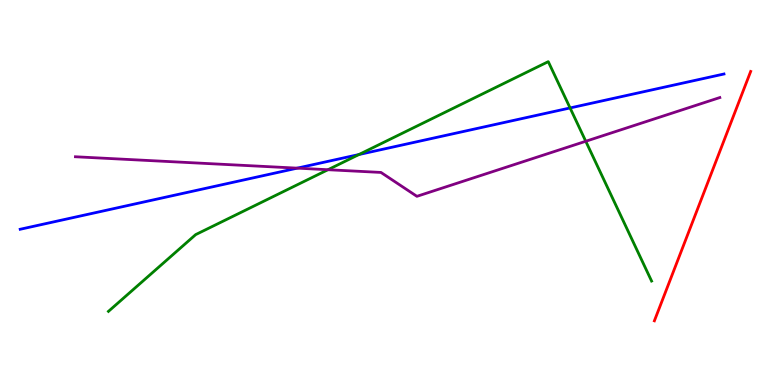[{'lines': ['blue', 'red'], 'intersections': []}, {'lines': ['green', 'red'], 'intersections': []}, {'lines': ['purple', 'red'], 'intersections': []}, {'lines': ['blue', 'green'], 'intersections': [{'x': 4.63, 'y': 5.99}, {'x': 7.36, 'y': 7.2}]}, {'lines': ['blue', 'purple'], 'intersections': [{'x': 3.84, 'y': 5.63}]}, {'lines': ['green', 'purple'], 'intersections': [{'x': 4.23, 'y': 5.59}, {'x': 7.56, 'y': 6.33}]}]